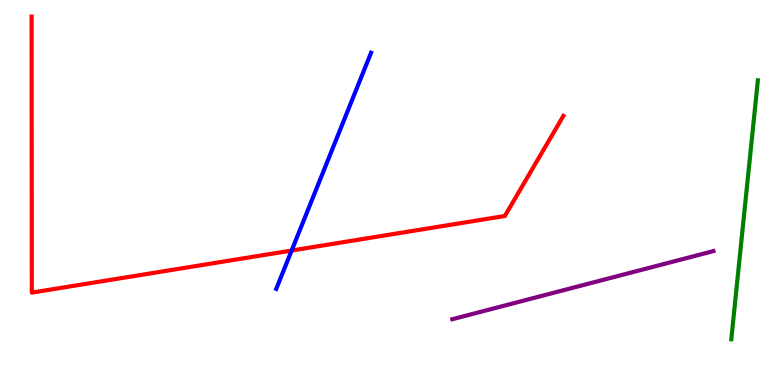[{'lines': ['blue', 'red'], 'intersections': [{'x': 3.76, 'y': 3.49}]}, {'lines': ['green', 'red'], 'intersections': []}, {'lines': ['purple', 'red'], 'intersections': []}, {'lines': ['blue', 'green'], 'intersections': []}, {'lines': ['blue', 'purple'], 'intersections': []}, {'lines': ['green', 'purple'], 'intersections': []}]